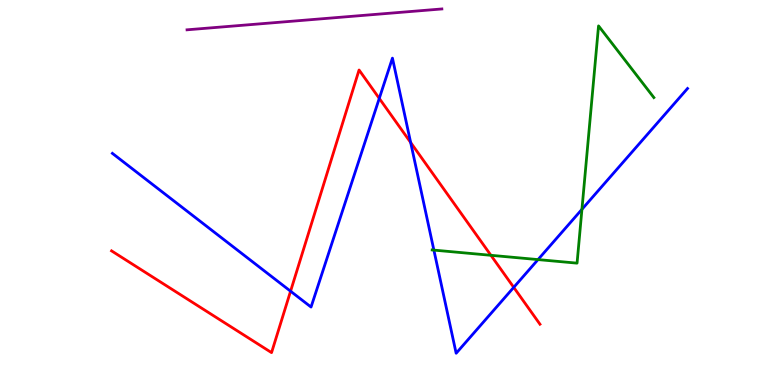[{'lines': ['blue', 'red'], 'intersections': [{'x': 3.75, 'y': 2.44}, {'x': 4.89, 'y': 7.44}, {'x': 5.3, 'y': 6.3}, {'x': 6.63, 'y': 2.54}]}, {'lines': ['green', 'red'], 'intersections': [{'x': 6.33, 'y': 3.37}]}, {'lines': ['purple', 'red'], 'intersections': []}, {'lines': ['blue', 'green'], 'intersections': [{'x': 5.6, 'y': 3.5}, {'x': 6.94, 'y': 3.26}, {'x': 7.51, 'y': 4.56}]}, {'lines': ['blue', 'purple'], 'intersections': []}, {'lines': ['green', 'purple'], 'intersections': []}]